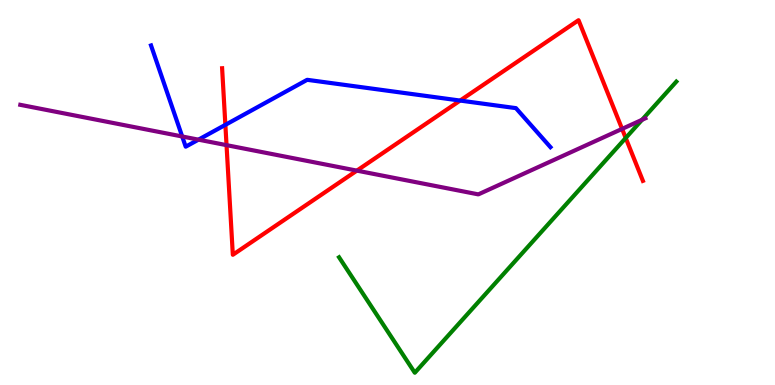[{'lines': ['blue', 'red'], 'intersections': [{'x': 2.91, 'y': 6.76}, {'x': 5.94, 'y': 7.39}]}, {'lines': ['green', 'red'], 'intersections': [{'x': 8.07, 'y': 6.42}]}, {'lines': ['purple', 'red'], 'intersections': [{'x': 2.92, 'y': 6.23}, {'x': 4.6, 'y': 5.57}, {'x': 8.03, 'y': 6.65}]}, {'lines': ['blue', 'green'], 'intersections': []}, {'lines': ['blue', 'purple'], 'intersections': [{'x': 2.35, 'y': 6.46}, {'x': 2.56, 'y': 6.37}]}, {'lines': ['green', 'purple'], 'intersections': [{'x': 8.28, 'y': 6.89}]}]